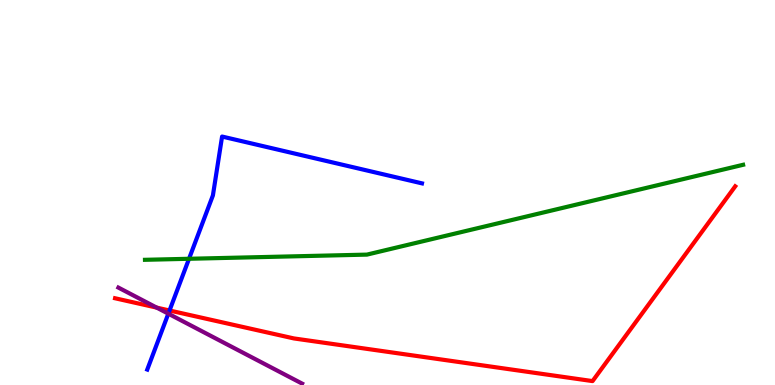[{'lines': ['blue', 'red'], 'intersections': [{'x': 2.19, 'y': 1.94}]}, {'lines': ['green', 'red'], 'intersections': []}, {'lines': ['purple', 'red'], 'intersections': [{'x': 2.02, 'y': 2.01}]}, {'lines': ['blue', 'green'], 'intersections': [{'x': 2.44, 'y': 3.28}]}, {'lines': ['blue', 'purple'], 'intersections': [{'x': 2.17, 'y': 1.85}]}, {'lines': ['green', 'purple'], 'intersections': []}]